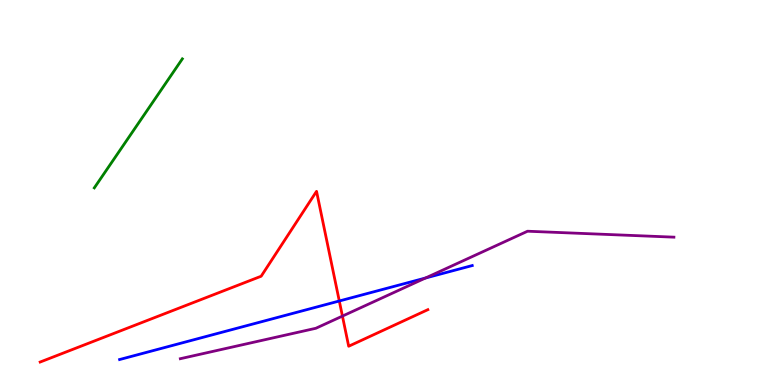[{'lines': ['blue', 'red'], 'intersections': [{'x': 4.38, 'y': 2.18}]}, {'lines': ['green', 'red'], 'intersections': []}, {'lines': ['purple', 'red'], 'intersections': [{'x': 4.42, 'y': 1.79}]}, {'lines': ['blue', 'green'], 'intersections': []}, {'lines': ['blue', 'purple'], 'intersections': [{'x': 5.49, 'y': 2.78}]}, {'lines': ['green', 'purple'], 'intersections': []}]